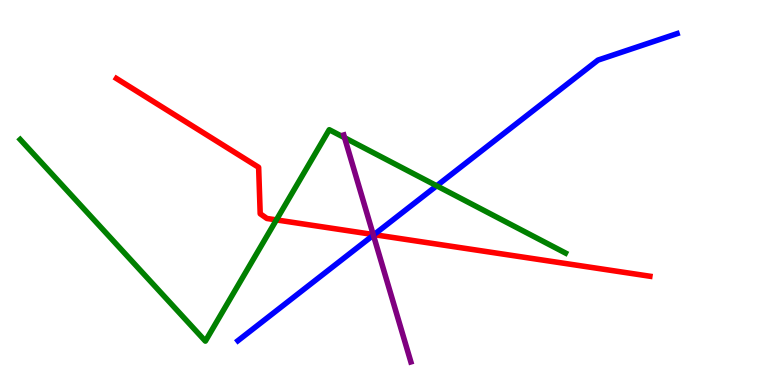[{'lines': ['blue', 'red'], 'intersections': [{'x': 4.83, 'y': 3.91}]}, {'lines': ['green', 'red'], 'intersections': [{'x': 3.57, 'y': 4.29}]}, {'lines': ['purple', 'red'], 'intersections': [{'x': 4.82, 'y': 3.91}]}, {'lines': ['blue', 'green'], 'intersections': [{'x': 5.63, 'y': 5.17}]}, {'lines': ['blue', 'purple'], 'intersections': [{'x': 4.82, 'y': 3.89}]}, {'lines': ['green', 'purple'], 'intersections': [{'x': 4.45, 'y': 6.42}]}]